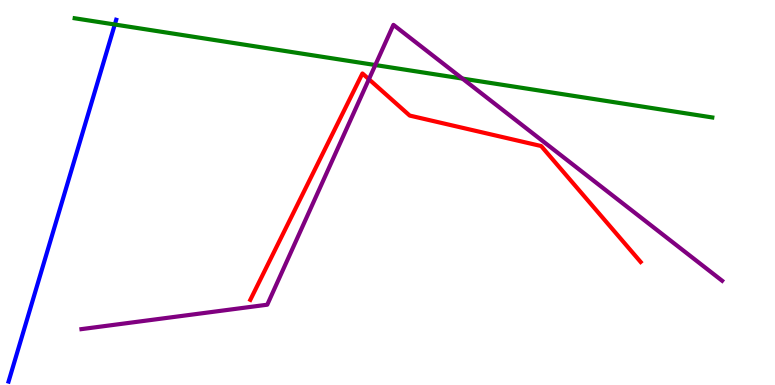[{'lines': ['blue', 'red'], 'intersections': []}, {'lines': ['green', 'red'], 'intersections': []}, {'lines': ['purple', 'red'], 'intersections': [{'x': 4.76, 'y': 7.94}]}, {'lines': ['blue', 'green'], 'intersections': [{'x': 1.48, 'y': 9.36}]}, {'lines': ['blue', 'purple'], 'intersections': []}, {'lines': ['green', 'purple'], 'intersections': [{'x': 4.84, 'y': 8.31}, {'x': 5.97, 'y': 7.96}]}]